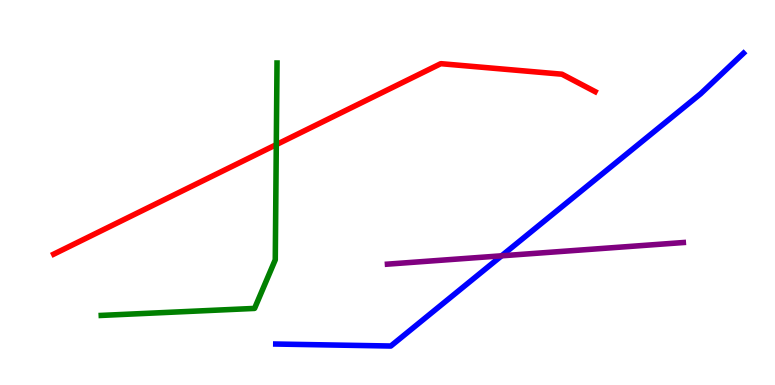[{'lines': ['blue', 'red'], 'intersections': []}, {'lines': ['green', 'red'], 'intersections': [{'x': 3.57, 'y': 6.24}]}, {'lines': ['purple', 'red'], 'intersections': []}, {'lines': ['blue', 'green'], 'intersections': []}, {'lines': ['blue', 'purple'], 'intersections': [{'x': 6.47, 'y': 3.36}]}, {'lines': ['green', 'purple'], 'intersections': []}]